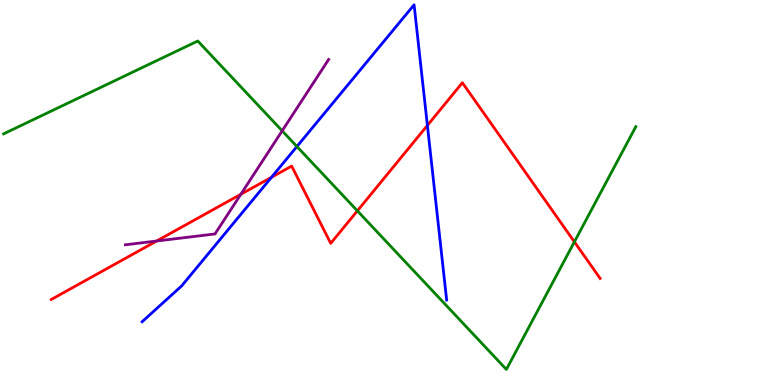[{'lines': ['blue', 'red'], 'intersections': [{'x': 3.5, 'y': 5.4}, {'x': 5.51, 'y': 6.74}]}, {'lines': ['green', 'red'], 'intersections': [{'x': 4.61, 'y': 4.52}, {'x': 7.41, 'y': 3.72}]}, {'lines': ['purple', 'red'], 'intersections': [{'x': 2.02, 'y': 3.74}, {'x': 3.11, 'y': 4.95}]}, {'lines': ['blue', 'green'], 'intersections': [{'x': 3.83, 'y': 6.19}]}, {'lines': ['blue', 'purple'], 'intersections': []}, {'lines': ['green', 'purple'], 'intersections': [{'x': 3.64, 'y': 6.6}]}]